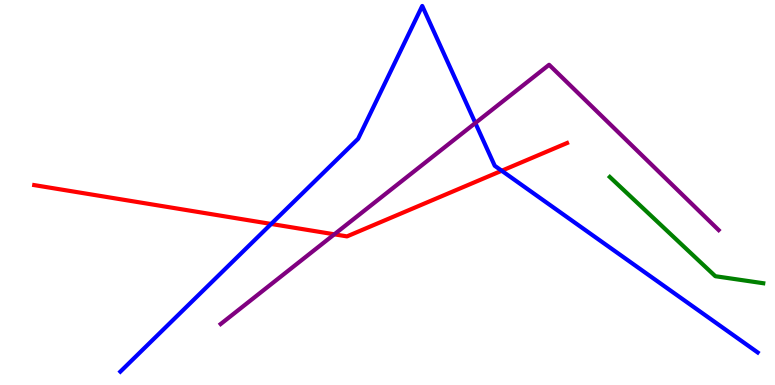[{'lines': ['blue', 'red'], 'intersections': [{'x': 3.5, 'y': 4.18}, {'x': 6.47, 'y': 5.57}]}, {'lines': ['green', 'red'], 'intersections': []}, {'lines': ['purple', 'red'], 'intersections': [{'x': 4.31, 'y': 3.91}]}, {'lines': ['blue', 'green'], 'intersections': []}, {'lines': ['blue', 'purple'], 'intersections': [{'x': 6.13, 'y': 6.8}]}, {'lines': ['green', 'purple'], 'intersections': []}]